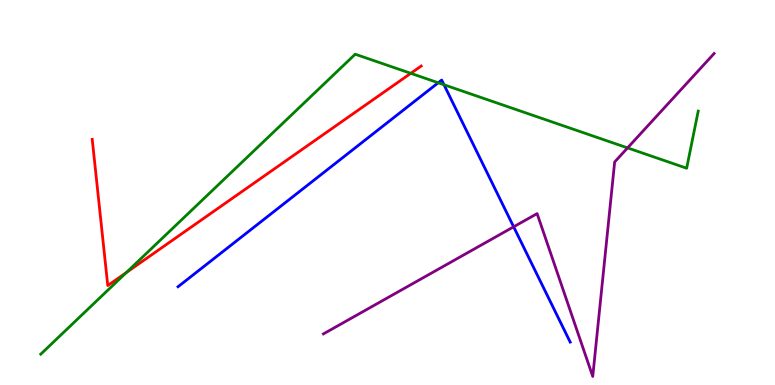[{'lines': ['blue', 'red'], 'intersections': []}, {'lines': ['green', 'red'], 'intersections': [{'x': 1.63, 'y': 2.92}, {'x': 5.3, 'y': 8.1}]}, {'lines': ['purple', 'red'], 'intersections': []}, {'lines': ['blue', 'green'], 'intersections': [{'x': 5.65, 'y': 7.85}, {'x': 5.73, 'y': 7.8}]}, {'lines': ['blue', 'purple'], 'intersections': [{'x': 6.63, 'y': 4.11}]}, {'lines': ['green', 'purple'], 'intersections': [{'x': 8.1, 'y': 6.16}]}]